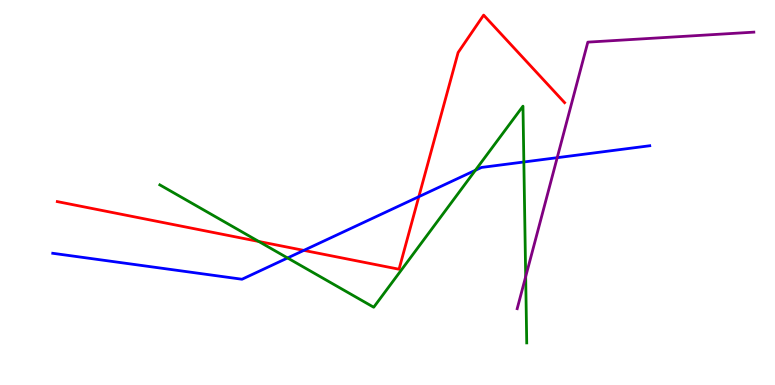[{'lines': ['blue', 'red'], 'intersections': [{'x': 3.92, 'y': 3.5}, {'x': 5.4, 'y': 4.89}]}, {'lines': ['green', 'red'], 'intersections': [{'x': 3.34, 'y': 3.73}]}, {'lines': ['purple', 'red'], 'intersections': []}, {'lines': ['blue', 'green'], 'intersections': [{'x': 3.71, 'y': 3.3}, {'x': 6.13, 'y': 5.58}, {'x': 6.76, 'y': 5.79}]}, {'lines': ['blue', 'purple'], 'intersections': [{'x': 7.19, 'y': 5.9}]}, {'lines': ['green', 'purple'], 'intersections': [{'x': 6.78, 'y': 2.81}]}]